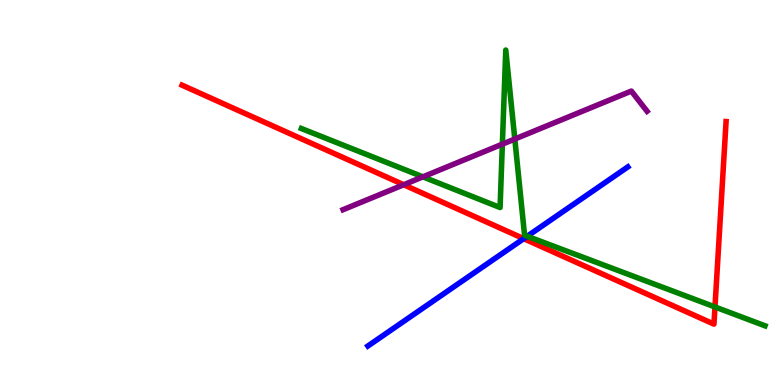[{'lines': ['blue', 'red'], 'intersections': [{'x': 6.76, 'y': 3.8}]}, {'lines': ['green', 'red'], 'intersections': [{'x': 9.23, 'y': 2.03}]}, {'lines': ['purple', 'red'], 'intersections': [{'x': 5.21, 'y': 5.2}]}, {'lines': ['blue', 'green'], 'intersections': [{'x': 6.8, 'y': 3.86}]}, {'lines': ['blue', 'purple'], 'intersections': []}, {'lines': ['green', 'purple'], 'intersections': [{'x': 5.46, 'y': 5.41}, {'x': 6.48, 'y': 6.26}, {'x': 6.64, 'y': 6.39}]}]